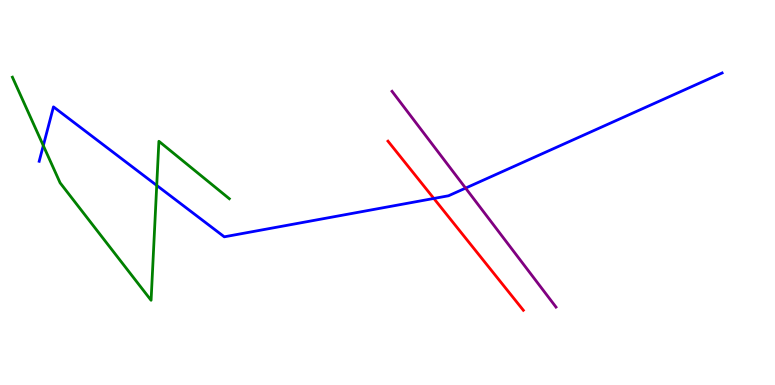[{'lines': ['blue', 'red'], 'intersections': [{'x': 5.6, 'y': 4.85}]}, {'lines': ['green', 'red'], 'intersections': []}, {'lines': ['purple', 'red'], 'intersections': []}, {'lines': ['blue', 'green'], 'intersections': [{'x': 0.559, 'y': 6.22}, {'x': 2.02, 'y': 5.18}]}, {'lines': ['blue', 'purple'], 'intersections': [{'x': 6.01, 'y': 5.11}]}, {'lines': ['green', 'purple'], 'intersections': []}]